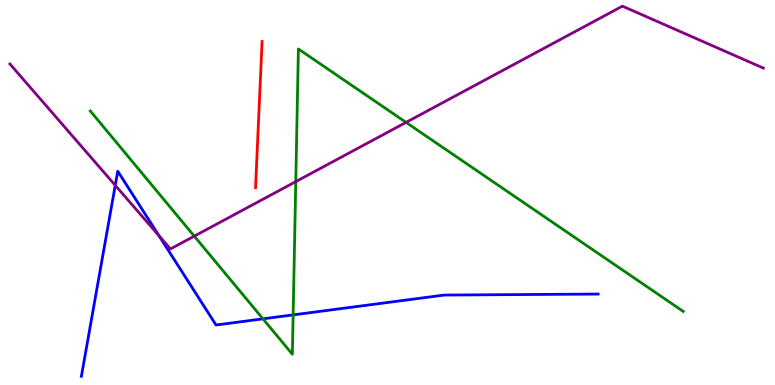[{'lines': ['blue', 'red'], 'intersections': []}, {'lines': ['green', 'red'], 'intersections': []}, {'lines': ['purple', 'red'], 'intersections': []}, {'lines': ['blue', 'green'], 'intersections': [{'x': 3.39, 'y': 1.72}, {'x': 3.78, 'y': 1.82}]}, {'lines': ['blue', 'purple'], 'intersections': [{'x': 1.49, 'y': 5.19}, {'x': 2.05, 'y': 3.88}]}, {'lines': ['green', 'purple'], 'intersections': [{'x': 2.51, 'y': 3.87}, {'x': 3.82, 'y': 5.28}, {'x': 5.24, 'y': 6.82}]}]